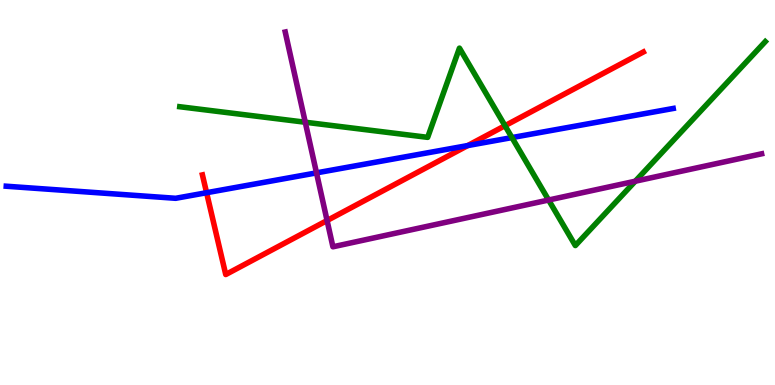[{'lines': ['blue', 'red'], 'intersections': [{'x': 2.67, 'y': 4.99}, {'x': 6.04, 'y': 6.22}]}, {'lines': ['green', 'red'], 'intersections': [{'x': 6.52, 'y': 6.73}]}, {'lines': ['purple', 'red'], 'intersections': [{'x': 4.22, 'y': 4.27}]}, {'lines': ['blue', 'green'], 'intersections': [{'x': 6.61, 'y': 6.43}]}, {'lines': ['blue', 'purple'], 'intersections': [{'x': 4.08, 'y': 5.51}]}, {'lines': ['green', 'purple'], 'intersections': [{'x': 3.94, 'y': 6.83}, {'x': 7.08, 'y': 4.8}, {'x': 8.2, 'y': 5.29}]}]